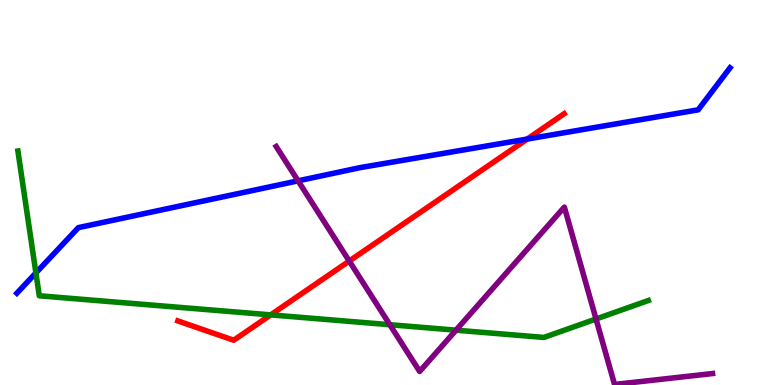[{'lines': ['blue', 'red'], 'intersections': [{'x': 6.8, 'y': 6.39}]}, {'lines': ['green', 'red'], 'intersections': [{'x': 3.49, 'y': 1.82}]}, {'lines': ['purple', 'red'], 'intersections': [{'x': 4.51, 'y': 3.22}]}, {'lines': ['blue', 'green'], 'intersections': [{'x': 0.463, 'y': 2.91}]}, {'lines': ['blue', 'purple'], 'intersections': [{'x': 3.85, 'y': 5.3}]}, {'lines': ['green', 'purple'], 'intersections': [{'x': 5.03, 'y': 1.57}, {'x': 5.88, 'y': 1.42}, {'x': 7.69, 'y': 1.71}]}]